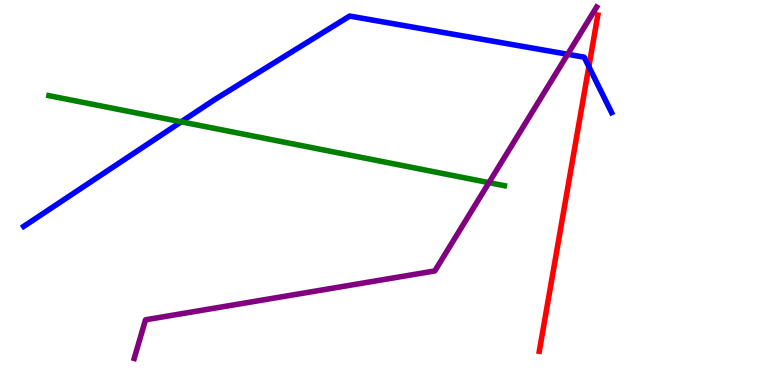[{'lines': ['blue', 'red'], 'intersections': [{'x': 7.6, 'y': 8.27}]}, {'lines': ['green', 'red'], 'intersections': []}, {'lines': ['purple', 'red'], 'intersections': []}, {'lines': ['blue', 'green'], 'intersections': [{'x': 2.34, 'y': 6.84}]}, {'lines': ['blue', 'purple'], 'intersections': [{'x': 7.32, 'y': 8.59}]}, {'lines': ['green', 'purple'], 'intersections': [{'x': 6.31, 'y': 5.26}]}]